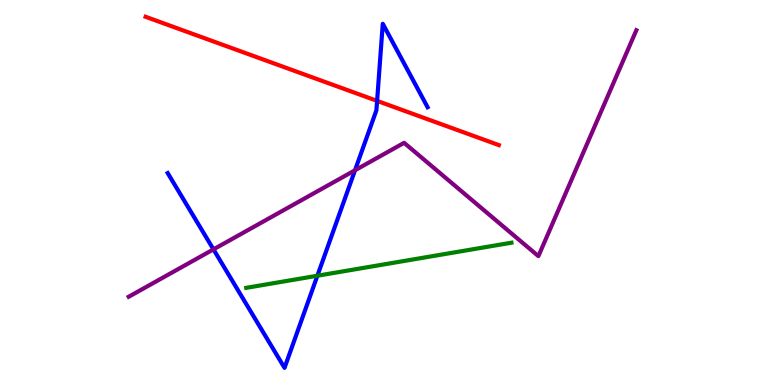[{'lines': ['blue', 'red'], 'intersections': [{'x': 4.87, 'y': 7.38}]}, {'lines': ['green', 'red'], 'intersections': []}, {'lines': ['purple', 'red'], 'intersections': []}, {'lines': ['blue', 'green'], 'intersections': [{'x': 4.1, 'y': 2.84}]}, {'lines': ['blue', 'purple'], 'intersections': [{'x': 2.75, 'y': 3.52}, {'x': 4.58, 'y': 5.58}]}, {'lines': ['green', 'purple'], 'intersections': []}]